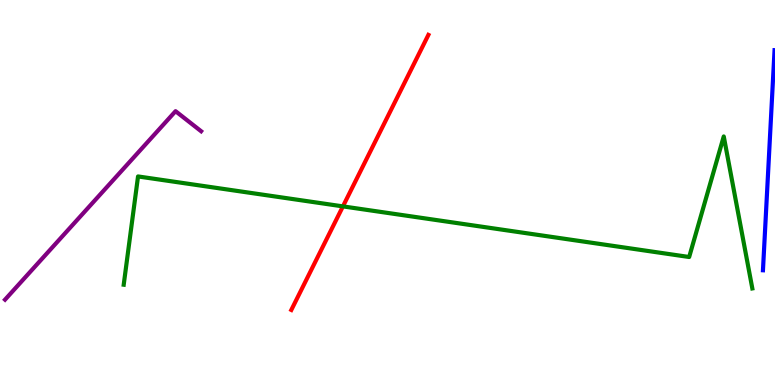[{'lines': ['blue', 'red'], 'intersections': []}, {'lines': ['green', 'red'], 'intersections': [{'x': 4.42, 'y': 4.64}]}, {'lines': ['purple', 'red'], 'intersections': []}, {'lines': ['blue', 'green'], 'intersections': []}, {'lines': ['blue', 'purple'], 'intersections': []}, {'lines': ['green', 'purple'], 'intersections': []}]